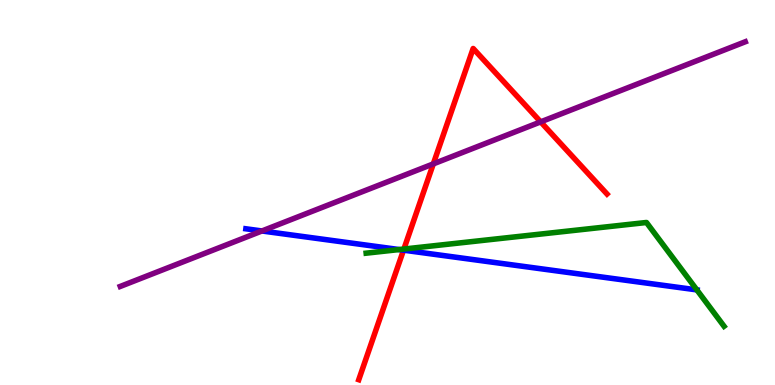[{'lines': ['blue', 'red'], 'intersections': [{'x': 5.21, 'y': 3.5}]}, {'lines': ['green', 'red'], 'intersections': [{'x': 5.21, 'y': 3.53}]}, {'lines': ['purple', 'red'], 'intersections': [{'x': 5.59, 'y': 5.74}, {'x': 6.98, 'y': 6.83}]}, {'lines': ['blue', 'green'], 'intersections': [{'x': 5.15, 'y': 3.52}, {'x': 8.99, 'y': 2.47}]}, {'lines': ['blue', 'purple'], 'intersections': [{'x': 3.38, 'y': 4.0}]}, {'lines': ['green', 'purple'], 'intersections': []}]